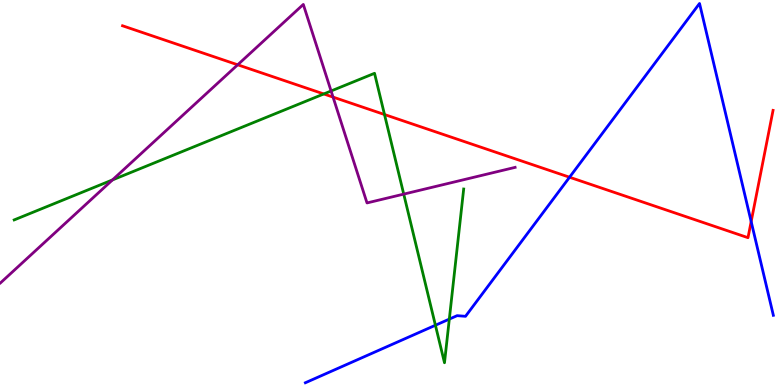[{'lines': ['blue', 'red'], 'intersections': [{'x': 7.35, 'y': 5.4}, {'x': 9.69, 'y': 4.24}]}, {'lines': ['green', 'red'], 'intersections': [{'x': 4.18, 'y': 7.56}, {'x': 4.96, 'y': 7.03}]}, {'lines': ['purple', 'red'], 'intersections': [{'x': 3.07, 'y': 8.32}, {'x': 4.3, 'y': 7.48}]}, {'lines': ['blue', 'green'], 'intersections': [{'x': 5.62, 'y': 1.55}, {'x': 5.8, 'y': 1.71}]}, {'lines': ['blue', 'purple'], 'intersections': []}, {'lines': ['green', 'purple'], 'intersections': [{'x': 1.45, 'y': 5.33}, {'x': 4.27, 'y': 7.64}, {'x': 5.21, 'y': 4.96}]}]